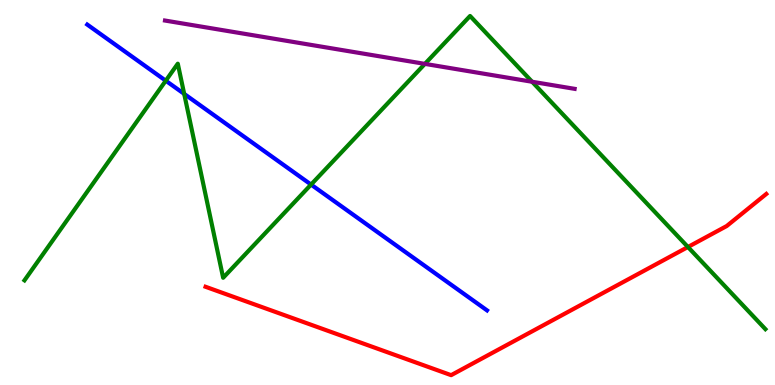[{'lines': ['blue', 'red'], 'intersections': []}, {'lines': ['green', 'red'], 'intersections': [{'x': 8.88, 'y': 3.58}]}, {'lines': ['purple', 'red'], 'intersections': []}, {'lines': ['blue', 'green'], 'intersections': [{'x': 2.14, 'y': 7.9}, {'x': 2.38, 'y': 7.56}, {'x': 4.01, 'y': 5.21}]}, {'lines': ['blue', 'purple'], 'intersections': []}, {'lines': ['green', 'purple'], 'intersections': [{'x': 5.48, 'y': 8.34}, {'x': 6.87, 'y': 7.88}]}]